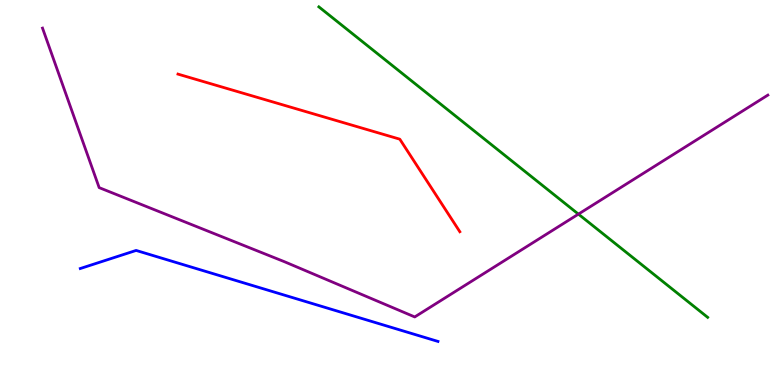[{'lines': ['blue', 'red'], 'intersections': []}, {'lines': ['green', 'red'], 'intersections': []}, {'lines': ['purple', 'red'], 'intersections': []}, {'lines': ['blue', 'green'], 'intersections': []}, {'lines': ['blue', 'purple'], 'intersections': []}, {'lines': ['green', 'purple'], 'intersections': [{'x': 7.46, 'y': 4.44}]}]